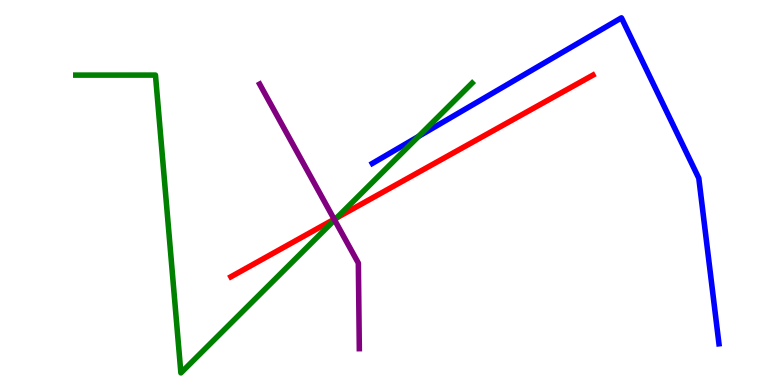[{'lines': ['blue', 'red'], 'intersections': []}, {'lines': ['green', 'red'], 'intersections': [{'x': 4.34, 'y': 4.34}]}, {'lines': ['purple', 'red'], 'intersections': [{'x': 4.31, 'y': 4.31}]}, {'lines': ['blue', 'green'], 'intersections': [{'x': 5.4, 'y': 6.46}]}, {'lines': ['blue', 'purple'], 'intersections': []}, {'lines': ['green', 'purple'], 'intersections': [{'x': 4.32, 'y': 4.29}]}]